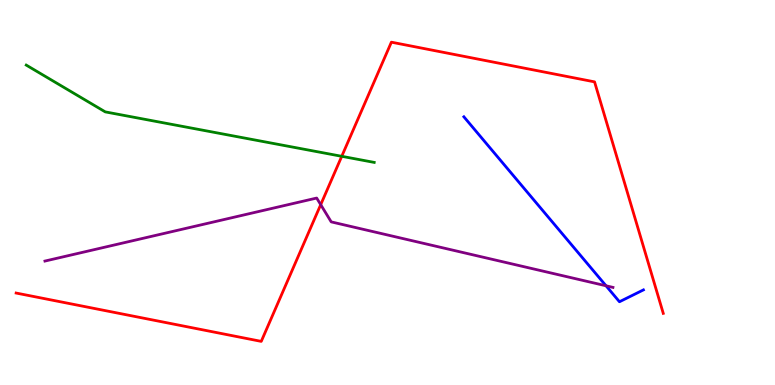[{'lines': ['blue', 'red'], 'intersections': []}, {'lines': ['green', 'red'], 'intersections': [{'x': 4.41, 'y': 5.94}]}, {'lines': ['purple', 'red'], 'intersections': [{'x': 4.14, 'y': 4.68}]}, {'lines': ['blue', 'green'], 'intersections': []}, {'lines': ['blue', 'purple'], 'intersections': [{'x': 7.82, 'y': 2.58}]}, {'lines': ['green', 'purple'], 'intersections': []}]